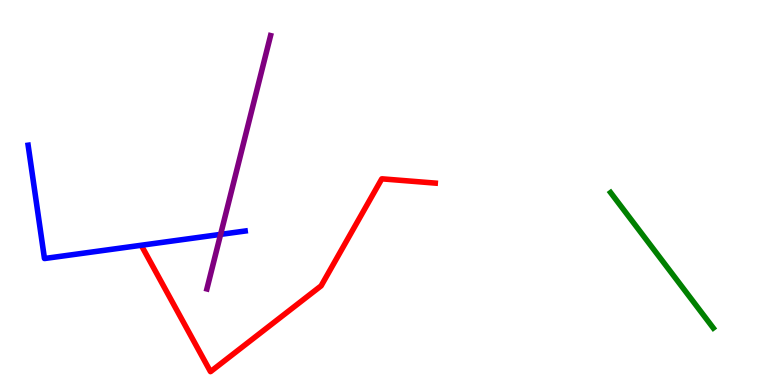[{'lines': ['blue', 'red'], 'intersections': []}, {'lines': ['green', 'red'], 'intersections': []}, {'lines': ['purple', 'red'], 'intersections': []}, {'lines': ['blue', 'green'], 'intersections': []}, {'lines': ['blue', 'purple'], 'intersections': [{'x': 2.85, 'y': 3.91}]}, {'lines': ['green', 'purple'], 'intersections': []}]